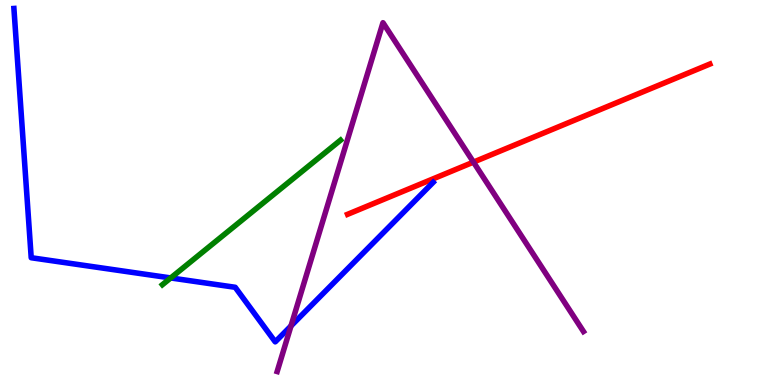[{'lines': ['blue', 'red'], 'intersections': []}, {'lines': ['green', 'red'], 'intersections': []}, {'lines': ['purple', 'red'], 'intersections': [{'x': 6.11, 'y': 5.79}]}, {'lines': ['blue', 'green'], 'intersections': [{'x': 2.2, 'y': 2.78}]}, {'lines': ['blue', 'purple'], 'intersections': [{'x': 3.75, 'y': 1.53}]}, {'lines': ['green', 'purple'], 'intersections': []}]